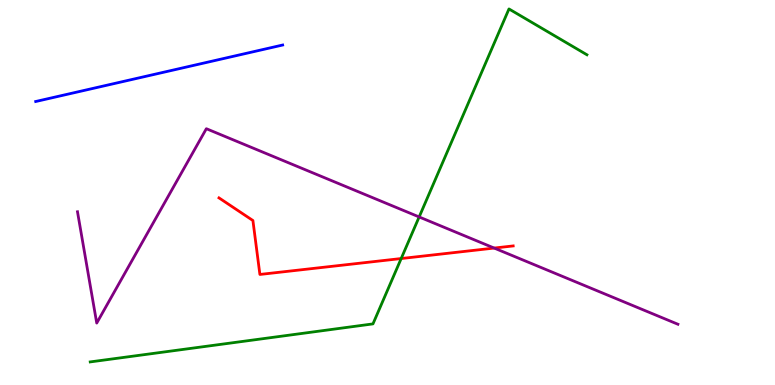[{'lines': ['blue', 'red'], 'intersections': []}, {'lines': ['green', 'red'], 'intersections': [{'x': 5.18, 'y': 3.28}]}, {'lines': ['purple', 'red'], 'intersections': [{'x': 6.38, 'y': 3.56}]}, {'lines': ['blue', 'green'], 'intersections': []}, {'lines': ['blue', 'purple'], 'intersections': []}, {'lines': ['green', 'purple'], 'intersections': [{'x': 5.41, 'y': 4.36}]}]